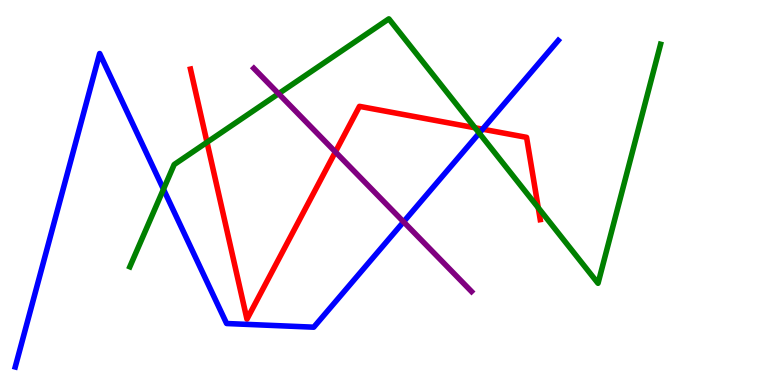[{'lines': ['blue', 'red'], 'intersections': [{'x': 6.23, 'y': 6.64}]}, {'lines': ['green', 'red'], 'intersections': [{'x': 2.67, 'y': 6.3}, {'x': 6.13, 'y': 6.68}, {'x': 6.95, 'y': 4.6}]}, {'lines': ['purple', 'red'], 'intersections': [{'x': 4.33, 'y': 6.05}]}, {'lines': ['blue', 'green'], 'intersections': [{'x': 2.11, 'y': 5.09}, {'x': 6.18, 'y': 6.54}]}, {'lines': ['blue', 'purple'], 'intersections': [{'x': 5.21, 'y': 4.24}]}, {'lines': ['green', 'purple'], 'intersections': [{'x': 3.59, 'y': 7.57}]}]